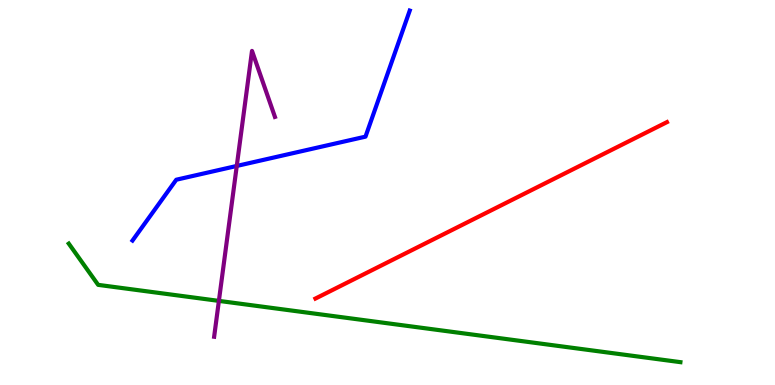[{'lines': ['blue', 'red'], 'intersections': []}, {'lines': ['green', 'red'], 'intersections': []}, {'lines': ['purple', 'red'], 'intersections': []}, {'lines': ['blue', 'green'], 'intersections': []}, {'lines': ['blue', 'purple'], 'intersections': [{'x': 3.06, 'y': 5.69}]}, {'lines': ['green', 'purple'], 'intersections': [{'x': 2.82, 'y': 2.18}]}]